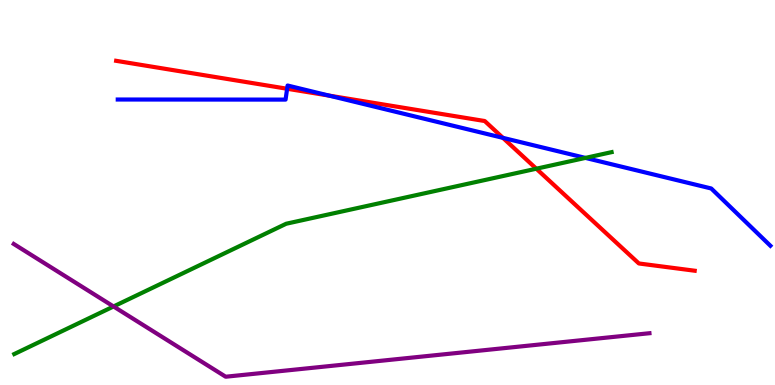[{'lines': ['blue', 'red'], 'intersections': [{'x': 3.7, 'y': 7.69}, {'x': 4.25, 'y': 7.52}, {'x': 6.49, 'y': 6.42}]}, {'lines': ['green', 'red'], 'intersections': [{'x': 6.92, 'y': 5.62}]}, {'lines': ['purple', 'red'], 'intersections': []}, {'lines': ['blue', 'green'], 'intersections': [{'x': 7.55, 'y': 5.9}]}, {'lines': ['blue', 'purple'], 'intersections': []}, {'lines': ['green', 'purple'], 'intersections': [{'x': 1.46, 'y': 2.04}]}]